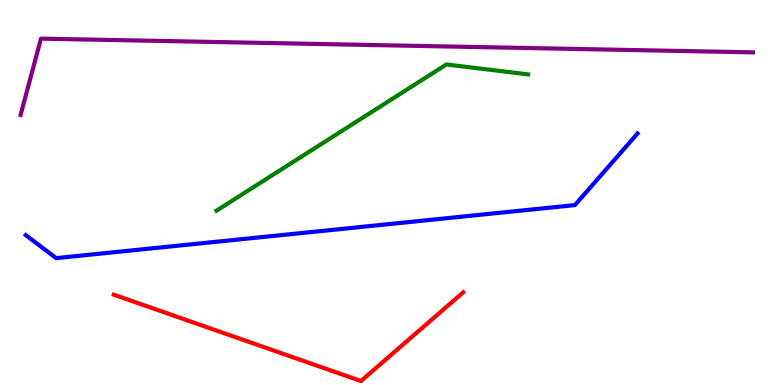[{'lines': ['blue', 'red'], 'intersections': []}, {'lines': ['green', 'red'], 'intersections': []}, {'lines': ['purple', 'red'], 'intersections': []}, {'lines': ['blue', 'green'], 'intersections': []}, {'lines': ['blue', 'purple'], 'intersections': []}, {'lines': ['green', 'purple'], 'intersections': []}]